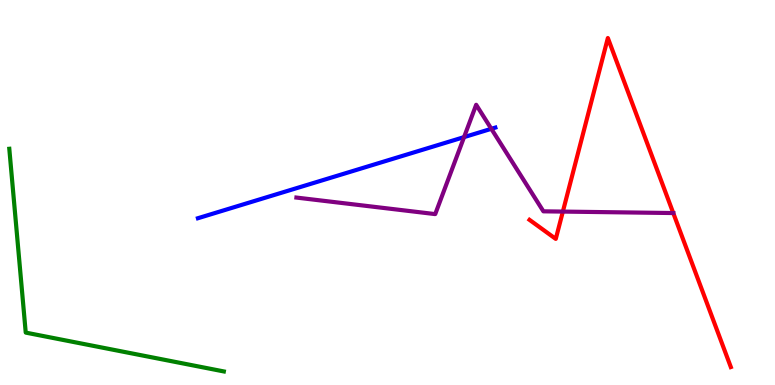[{'lines': ['blue', 'red'], 'intersections': []}, {'lines': ['green', 'red'], 'intersections': []}, {'lines': ['purple', 'red'], 'intersections': [{'x': 7.26, 'y': 4.5}, {'x': 8.69, 'y': 4.47}]}, {'lines': ['blue', 'green'], 'intersections': []}, {'lines': ['blue', 'purple'], 'intersections': [{'x': 5.99, 'y': 6.44}, {'x': 6.34, 'y': 6.65}]}, {'lines': ['green', 'purple'], 'intersections': []}]